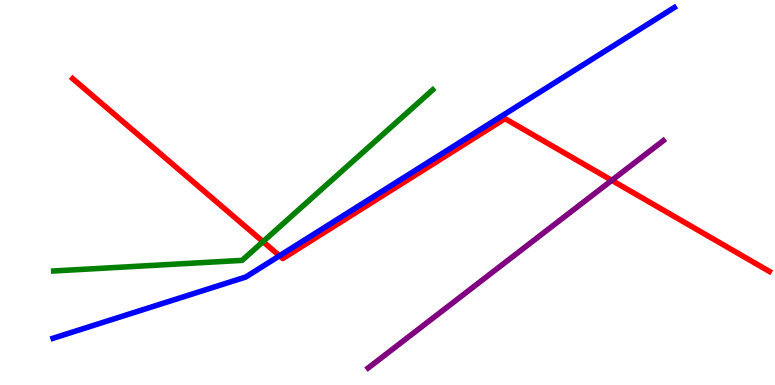[{'lines': ['blue', 'red'], 'intersections': [{'x': 3.61, 'y': 3.36}]}, {'lines': ['green', 'red'], 'intersections': [{'x': 3.39, 'y': 3.72}]}, {'lines': ['purple', 'red'], 'intersections': [{'x': 7.89, 'y': 5.32}]}, {'lines': ['blue', 'green'], 'intersections': []}, {'lines': ['blue', 'purple'], 'intersections': []}, {'lines': ['green', 'purple'], 'intersections': []}]